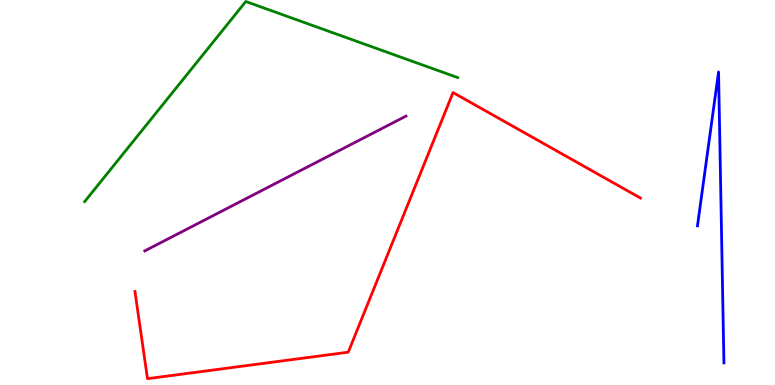[{'lines': ['blue', 'red'], 'intersections': []}, {'lines': ['green', 'red'], 'intersections': []}, {'lines': ['purple', 'red'], 'intersections': []}, {'lines': ['blue', 'green'], 'intersections': []}, {'lines': ['blue', 'purple'], 'intersections': []}, {'lines': ['green', 'purple'], 'intersections': []}]